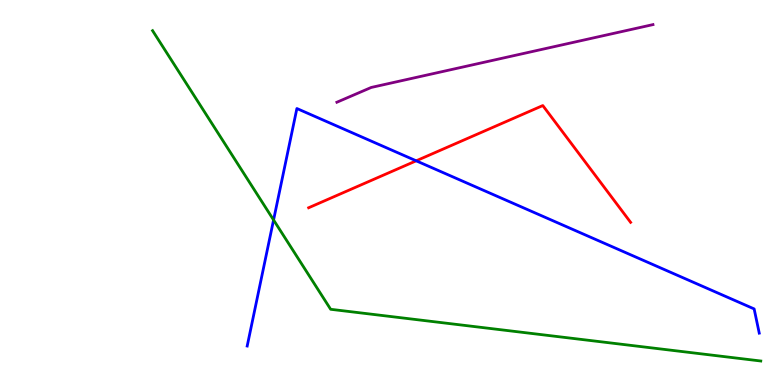[{'lines': ['blue', 'red'], 'intersections': [{'x': 5.37, 'y': 5.82}]}, {'lines': ['green', 'red'], 'intersections': []}, {'lines': ['purple', 'red'], 'intersections': []}, {'lines': ['blue', 'green'], 'intersections': [{'x': 3.53, 'y': 4.29}]}, {'lines': ['blue', 'purple'], 'intersections': []}, {'lines': ['green', 'purple'], 'intersections': []}]